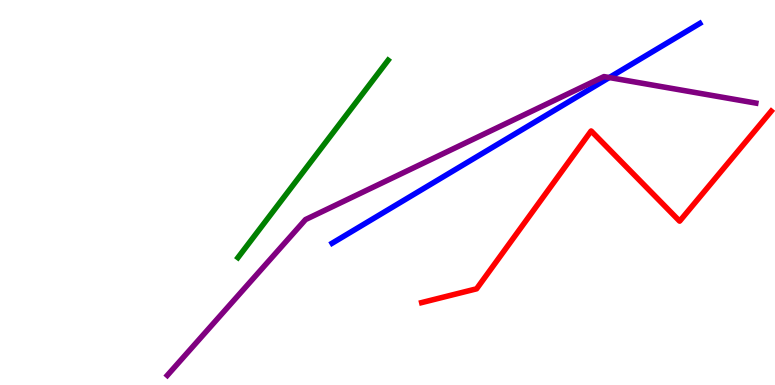[{'lines': ['blue', 'red'], 'intersections': []}, {'lines': ['green', 'red'], 'intersections': []}, {'lines': ['purple', 'red'], 'intersections': []}, {'lines': ['blue', 'green'], 'intersections': []}, {'lines': ['blue', 'purple'], 'intersections': [{'x': 7.86, 'y': 7.99}]}, {'lines': ['green', 'purple'], 'intersections': []}]